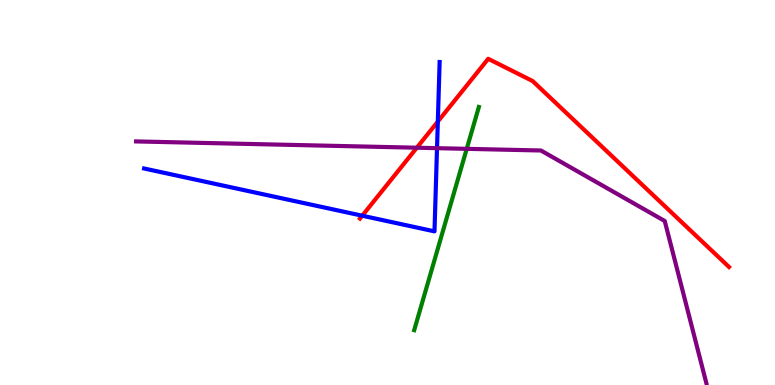[{'lines': ['blue', 'red'], 'intersections': [{'x': 4.67, 'y': 4.4}, {'x': 5.65, 'y': 6.84}]}, {'lines': ['green', 'red'], 'intersections': []}, {'lines': ['purple', 'red'], 'intersections': [{'x': 5.38, 'y': 6.16}]}, {'lines': ['blue', 'green'], 'intersections': []}, {'lines': ['blue', 'purple'], 'intersections': [{'x': 5.64, 'y': 6.15}]}, {'lines': ['green', 'purple'], 'intersections': [{'x': 6.02, 'y': 6.13}]}]